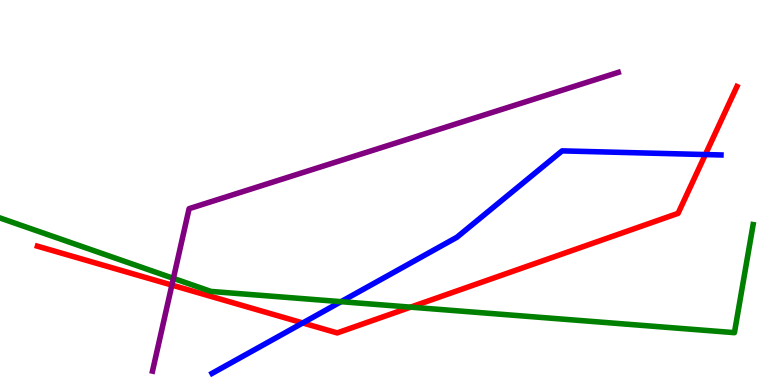[{'lines': ['blue', 'red'], 'intersections': [{'x': 3.91, 'y': 1.61}, {'x': 9.1, 'y': 5.99}]}, {'lines': ['green', 'red'], 'intersections': [{'x': 5.3, 'y': 2.02}]}, {'lines': ['purple', 'red'], 'intersections': [{'x': 2.22, 'y': 2.6}]}, {'lines': ['blue', 'green'], 'intersections': [{'x': 4.4, 'y': 2.16}]}, {'lines': ['blue', 'purple'], 'intersections': []}, {'lines': ['green', 'purple'], 'intersections': [{'x': 2.24, 'y': 2.77}]}]